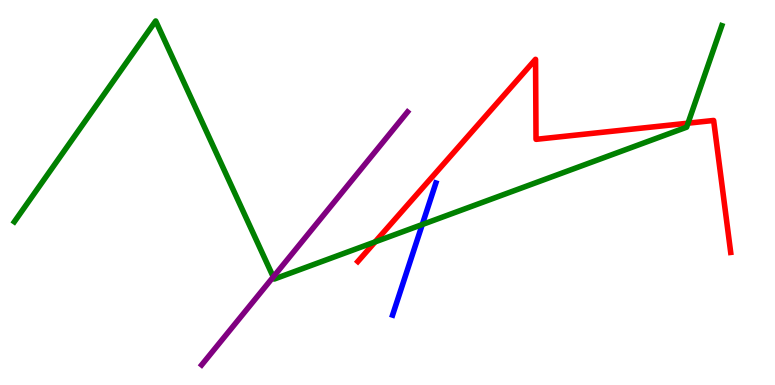[{'lines': ['blue', 'red'], 'intersections': []}, {'lines': ['green', 'red'], 'intersections': [{'x': 4.84, 'y': 3.72}, {'x': 8.88, 'y': 6.8}]}, {'lines': ['purple', 'red'], 'intersections': []}, {'lines': ['blue', 'green'], 'intersections': [{'x': 5.45, 'y': 4.17}]}, {'lines': ['blue', 'purple'], 'intersections': []}, {'lines': ['green', 'purple'], 'intersections': [{'x': 3.53, 'y': 2.81}]}]